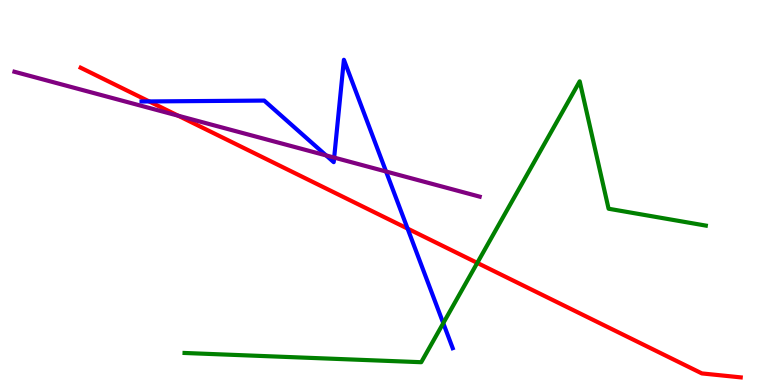[{'lines': ['blue', 'red'], 'intersections': [{'x': 1.92, 'y': 7.37}, {'x': 5.26, 'y': 4.06}]}, {'lines': ['green', 'red'], 'intersections': [{'x': 6.16, 'y': 3.17}]}, {'lines': ['purple', 'red'], 'intersections': [{'x': 2.3, 'y': 6.99}]}, {'lines': ['blue', 'green'], 'intersections': [{'x': 5.72, 'y': 1.61}]}, {'lines': ['blue', 'purple'], 'intersections': [{'x': 4.21, 'y': 5.96}, {'x': 4.31, 'y': 5.91}, {'x': 4.98, 'y': 5.55}]}, {'lines': ['green', 'purple'], 'intersections': []}]